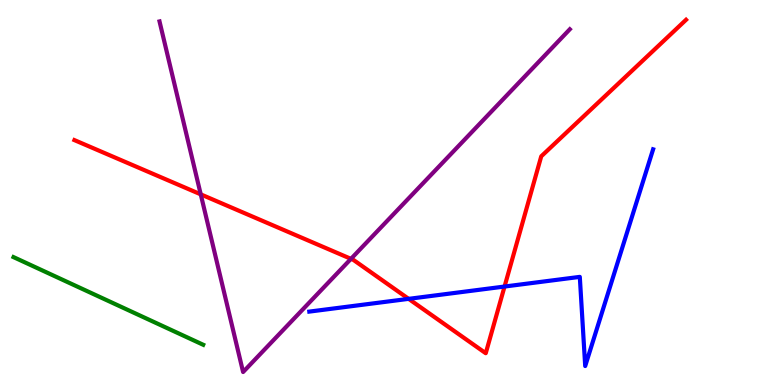[{'lines': ['blue', 'red'], 'intersections': [{'x': 5.27, 'y': 2.24}, {'x': 6.51, 'y': 2.56}]}, {'lines': ['green', 'red'], 'intersections': []}, {'lines': ['purple', 'red'], 'intersections': [{'x': 2.59, 'y': 4.95}, {'x': 4.53, 'y': 3.28}]}, {'lines': ['blue', 'green'], 'intersections': []}, {'lines': ['blue', 'purple'], 'intersections': []}, {'lines': ['green', 'purple'], 'intersections': []}]